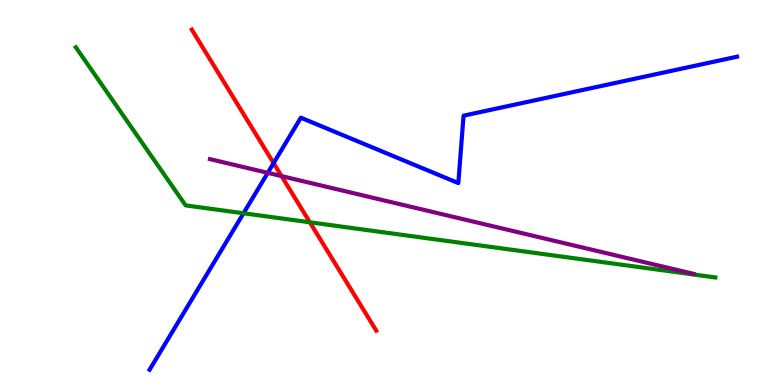[{'lines': ['blue', 'red'], 'intersections': [{'x': 3.53, 'y': 5.76}]}, {'lines': ['green', 'red'], 'intersections': [{'x': 4.0, 'y': 4.23}]}, {'lines': ['purple', 'red'], 'intersections': [{'x': 3.63, 'y': 5.43}]}, {'lines': ['blue', 'green'], 'intersections': [{'x': 3.14, 'y': 4.46}]}, {'lines': ['blue', 'purple'], 'intersections': [{'x': 3.46, 'y': 5.51}]}, {'lines': ['green', 'purple'], 'intersections': []}]